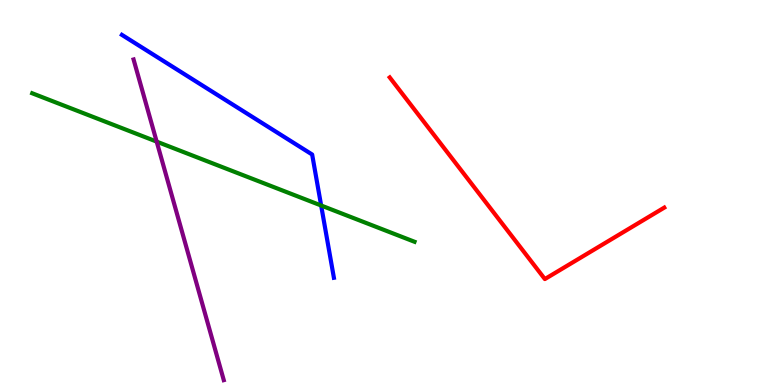[{'lines': ['blue', 'red'], 'intersections': []}, {'lines': ['green', 'red'], 'intersections': []}, {'lines': ['purple', 'red'], 'intersections': []}, {'lines': ['blue', 'green'], 'intersections': [{'x': 4.14, 'y': 4.66}]}, {'lines': ['blue', 'purple'], 'intersections': []}, {'lines': ['green', 'purple'], 'intersections': [{'x': 2.02, 'y': 6.32}]}]